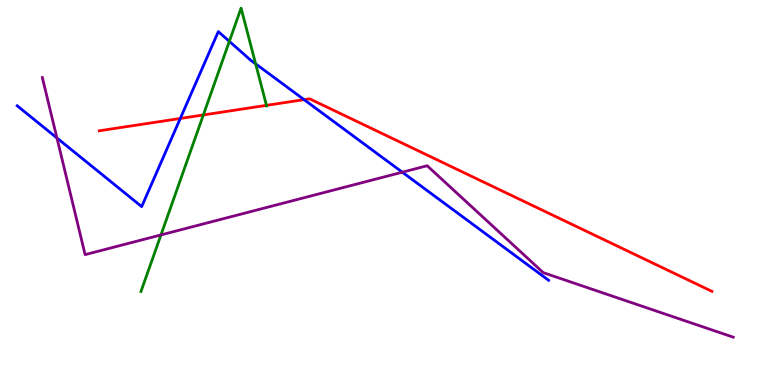[{'lines': ['blue', 'red'], 'intersections': [{'x': 2.33, 'y': 6.92}, {'x': 3.92, 'y': 7.41}]}, {'lines': ['green', 'red'], 'intersections': [{'x': 2.62, 'y': 7.01}, {'x': 3.44, 'y': 7.26}]}, {'lines': ['purple', 'red'], 'intersections': []}, {'lines': ['blue', 'green'], 'intersections': [{'x': 2.96, 'y': 8.93}, {'x': 3.3, 'y': 8.34}]}, {'lines': ['blue', 'purple'], 'intersections': [{'x': 0.735, 'y': 6.42}, {'x': 5.19, 'y': 5.53}]}, {'lines': ['green', 'purple'], 'intersections': [{'x': 2.08, 'y': 3.9}]}]